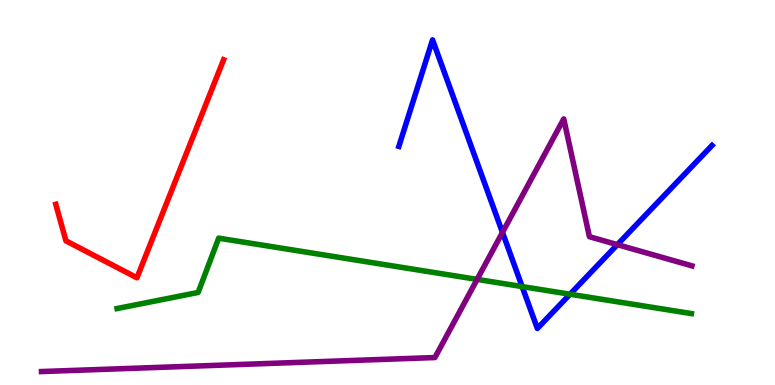[{'lines': ['blue', 'red'], 'intersections': []}, {'lines': ['green', 'red'], 'intersections': []}, {'lines': ['purple', 'red'], 'intersections': []}, {'lines': ['blue', 'green'], 'intersections': [{'x': 6.74, 'y': 2.56}, {'x': 7.36, 'y': 2.36}]}, {'lines': ['blue', 'purple'], 'intersections': [{'x': 6.48, 'y': 3.96}, {'x': 7.97, 'y': 3.65}]}, {'lines': ['green', 'purple'], 'intersections': [{'x': 6.16, 'y': 2.74}]}]